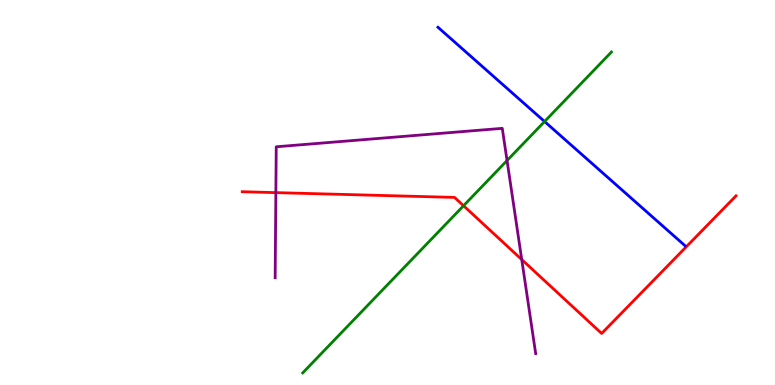[{'lines': ['blue', 'red'], 'intersections': []}, {'lines': ['green', 'red'], 'intersections': [{'x': 5.98, 'y': 4.66}]}, {'lines': ['purple', 'red'], 'intersections': [{'x': 3.56, 'y': 5.0}, {'x': 6.73, 'y': 3.26}]}, {'lines': ['blue', 'green'], 'intersections': [{'x': 7.03, 'y': 6.84}]}, {'lines': ['blue', 'purple'], 'intersections': []}, {'lines': ['green', 'purple'], 'intersections': [{'x': 6.54, 'y': 5.83}]}]